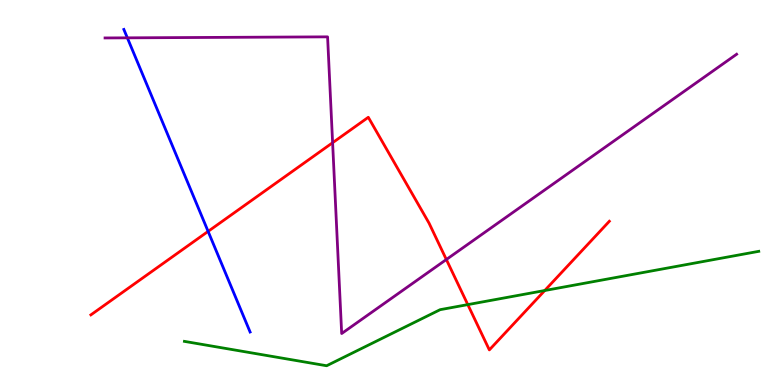[{'lines': ['blue', 'red'], 'intersections': [{'x': 2.69, 'y': 3.99}]}, {'lines': ['green', 'red'], 'intersections': [{'x': 6.04, 'y': 2.09}, {'x': 7.03, 'y': 2.45}]}, {'lines': ['purple', 'red'], 'intersections': [{'x': 4.29, 'y': 6.29}, {'x': 5.76, 'y': 3.26}]}, {'lines': ['blue', 'green'], 'intersections': []}, {'lines': ['blue', 'purple'], 'intersections': [{'x': 1.64, 'y': 9.02}]}, {'lines': ['green', 'purple'], 'intersections': []}]